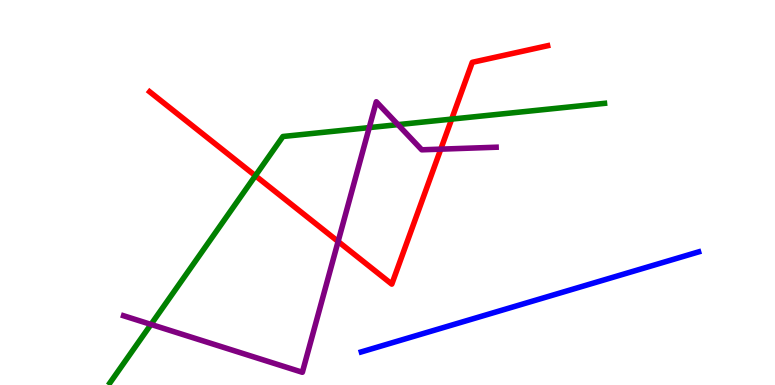[{'lines': ['blue', 'red'], 'intersections': []}, {'lines': ['green', 'red'], 'intersections': [{'x': 3.3, 'y': 5.44}, {'x': 5.83, 'y': 6.91}]}, {'lines': ['purple', 'red'], 'intersections': [{'x': 4.36, 'y': 3.73}, {'x': 5.69, 'y': 6.13}]}, {'lines': ['blue', 'green'], 'intersections': []}, {'lines': ['blue', 'purple'], 'intersections': []}, {'lines': ['green', 'purple'], 'intersections': [{'x': 1.95, 'y': 1.57}, {'x': 4.76, 'y': 6.69}, {'x': 5.13, 'y': 6.76}]}]